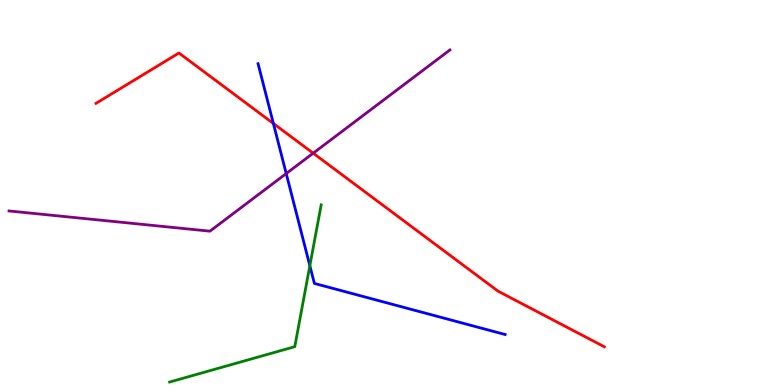[{'lines': ['blue', 'red'], 'intersections': [{'x': 3.53, 'y': 6.79}]}, {'lines': ['green', 'red'], 'intersections': []}, {'lines': ['purple', 'red'], 'intersections': [{'x': 4.04, 'y': 6.02}]}, {'lines': ['blue', 'green'], 'intersections': [{'x': 4.0, 'y': 3.1}]}, {'lines': ['blue', 'purple'], 'intersections': [{'x': 3.69, 'y': 5.49}]}, {'lines': ['green', 'purple'], 'intersections': []}]